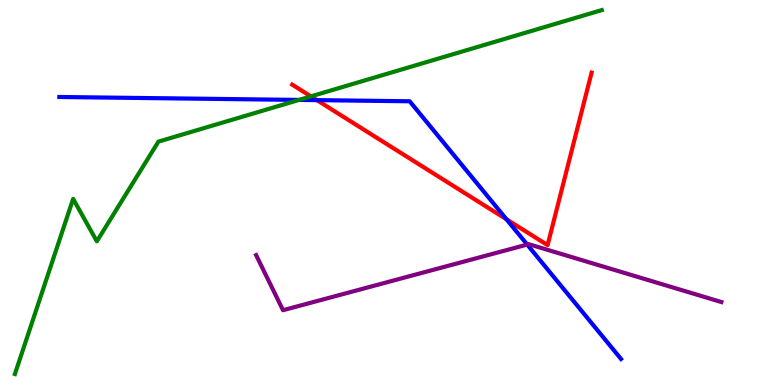[{'lines': ['blue', 'red'], 'intersections': [{'x': 4.09, 'y': 7.4}, {'x': 6.54, 'y': 4.3}]}, {'lines': ['green', 'red'], 'intersections': [{'x': 4.01, 'y': 7.5}]}, {'lines': ['purple', 'red'], 'intersections': []}, {'lines': ['blue', 'green'], 'intersections': [{'x': 3.86, 'y': 7.4}]}, {'lines': ['blue', 'purple'], 'intersections': [{'x': 6.8, 'y': 3.65}]}, {'lines': ['green', 'purple'], 'intersections': []}]